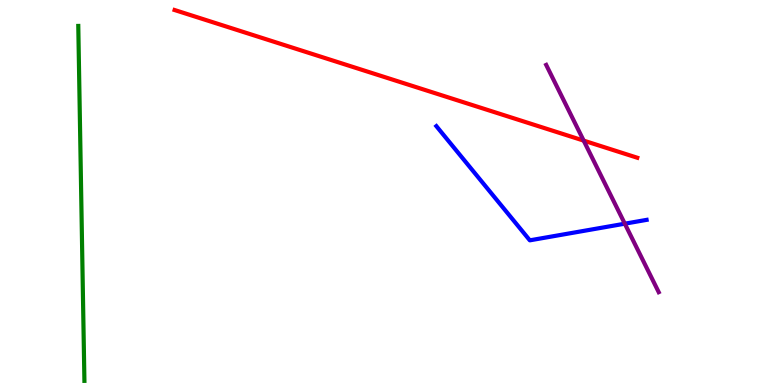[{'lines': ['blue', 'red'], 'intersections': []}, {'lines': ['green', 'red'], 'intersections': []}, {'lines': ['purple', 'red'], 'intersections': [{'x': 7.53, 'y': 6.35}]}, {'lines': ['blue', 'green'], 'intersections': []}, {'lines': ['blue', 'purple'], 'intersections': [{'x': 8.06, 'y': 4.19}]}, {'lines': ['green', 'purple'], 'intersections': []}]